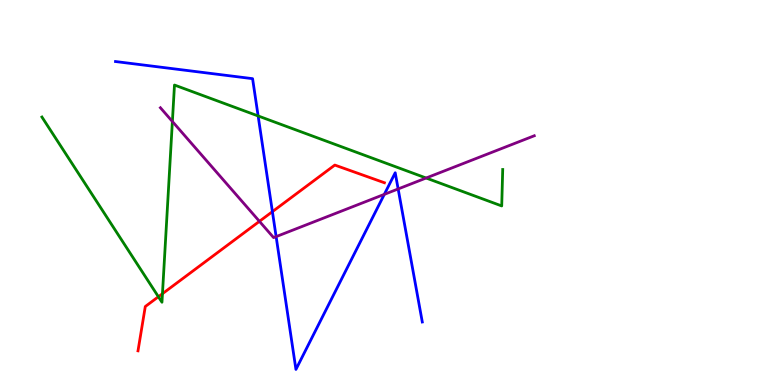[{'lines': ['blue', 'red'], 'intersections': [{'x': 3.51, 'y': 4.5}]}, {'lines': ['green', 'red'], 'intersections': [{'x': 2.04, 'y': 2.29}, {'x': 2.1, 'y': 2.37}]}, {'lines': ['purple', 'red'], 'intersections': [{'x': 3.35, 'y': 4.25}]}, {'lines': ['blue', 'green'], 'intersections': [{'x': 3.33, 'y': 6.99}]}, {'lines': ['blue', 'purple'], 'intersections': [{'x': 3.56, 'y': 3.85}, {'x': 4.96, 'y': 4.95}, {'x': 5.14, 'y': 5.09}]}, {'lines': ['green', 'purple'], 'intersections': [{'x': 2.22, 'y': 6.84}, {'x': 5.5, 'y': 5.38}]}]